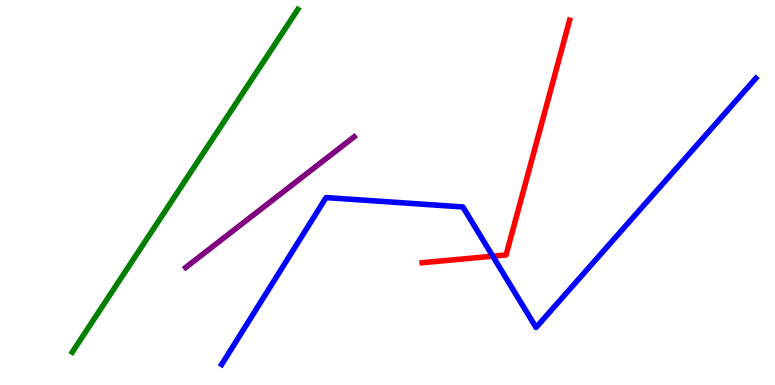[{'lines': ['blue', 'red'], 'intersections': [{'x': 6.36, 'y': 3.35}]}, {'lines': ['green', 'red'], 'intersections': []}, {'lines': ['purple', 'red'], 'intersections': []}, {'lines': ['blue', 'green'], 'intersections': []}, {'lines': ['blue', 'purple'], 'intersections': []}, {'lines': ['green', 'purple'], 'intersections': []}]